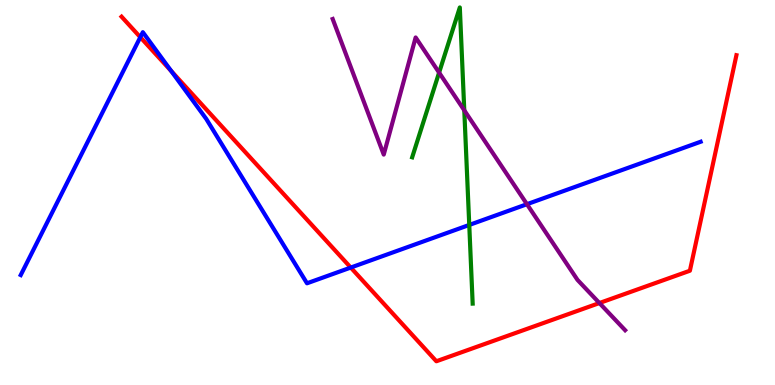[{'lines': ['blue', 'red'], 'intersections': [{'x': 1.81, 'y': 9.03}, {'x': 2.21, 'y': 8.15}, {'x': 4.53, 'y': 3.05}]}, {'lines': ['green', 'red'], 'intersections': []}, {'lines': ['purple', 'red'], 'intersections': [{'x': 7.73, 'y': 2.13}]}, {'lines': ['blue', 'green'], 'intersections': [{'x': 6.05, 'y': 4.16}]}, {'lines': ['blue', 'purple'], 'intersections': [{'x': 6.8, 'y': 4.7}]}, {'lines': ['green', 'purple'], 'intersections': [{'x': 5.67, 'y': 8.11}, {'x': 5.99, 'y': 7.13}]}]